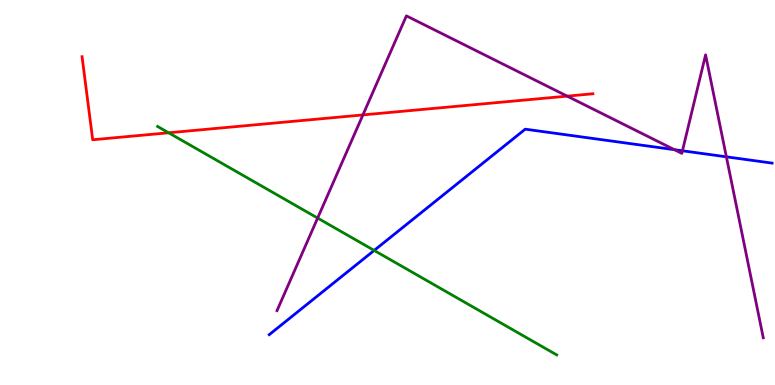[{'lines': ['blue', 'red'], 'intersections': []}, {'lines': ['green', 'red'], 'intersections': [{'x': 2.18, 'y': 6.55}]}, {'lines': ['purple', 'red'], 'intersections': [{'x': 4.68, 'y': 7.02}, {'x': 7.32, 'y': 7.5}]}, {'lines': ['blue', 'green'], 'intersections': [{'x': 4.83, 'y': 3.5}]}, {'lines': ['blue', 'purple'], 'intersections': [{'x': 8.7, 'y': 6.11}, {'x': 8.81, 'y': 6.08}, {'x': 9.37, 'y': 5.93}]}, {'lines': ['green', 'purple'], 'intersections': [{'x': 4.1, 'y': 4.34}]}]